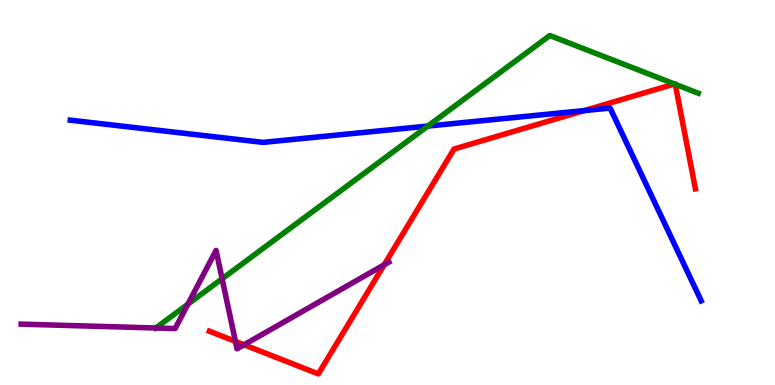[{'lines': ['blue', 'red'], 'intersections': [{'x': 7.54, 'y': 7.13}]}, {'lines': ['green', 'red'], 'intersections': [{'x': 8.7, 'y': 7.82}, {'x': 8.71, 'y': 7.81}]}, {'lines': ['purple', 'red'], 'intersections': [{'x': 3.04, 'y': 1.13}, {'x': 3.15, 'y': 1.04}, {'x': 4.96, 'y': 3.12}]}, {'lines': ['blue', 'green'], 'intersections': [{'x': 5.52, 'y': 6.73}]}, {'lines': ['blue', 'purple'], 'intersections': []}, {'lines': ['green', 'purple'], 'intersections': [{'x': 2.01, 'y': 1.48}, {'x': 2.42, 'y': 2.1}, {'x': 2.87, 'y': 2.76}]}]